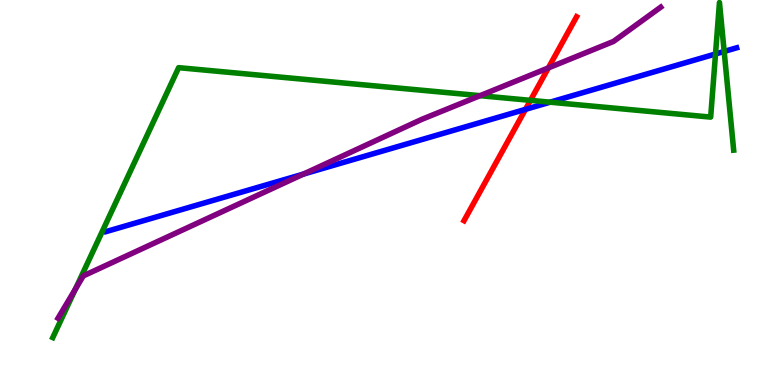[{'lines': ['blue', 'red'], 'intersections': [{'x': 6.78, 'y': 7.16}]}, {'lines': ['green', 'red'], 'intersections': [{'x': 6.84, 'y': 7.39}]}, {'lines': ['purple', 'red'], 'intersections': [{'x': 7.08, 'y': 8.24}]}, {'lines': ['blue', 'green'], 'intersections': [{'x': 7.1, 'y': 7.35}, {'x': 9.23, 'y': 8.6}, {'x': 9.34, 'y': 8.66}]}, {'lines': ['blue', 'purple'], 'intersections': [{'x': 3.92, 'y': 5.48}]}, {'lines': ['green', 'purple'], 'intersections': [{'x': 0.973, 'y': 2.49}, {'x': 6.19, 'y': 7.51}]}]